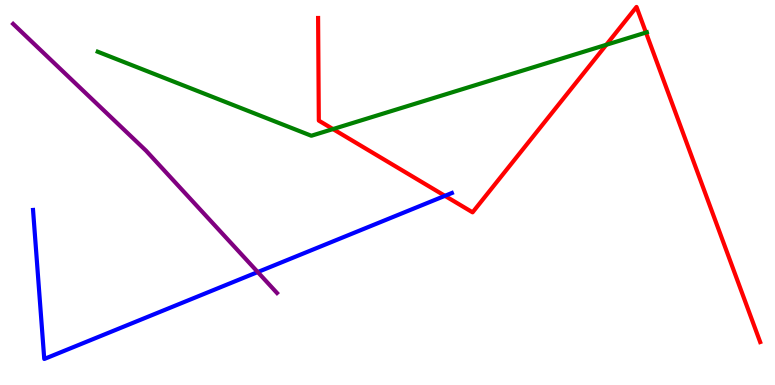[{'lines': ['blue', 'red'], 'intersections': [{'x': 5.74, 'y': 4.91}]}, {'lines': ['green', 'red'], 'intersections': [{'x': 4.3, 'y': 6.65}, {'x': 7.82, 'y': 8.84}, {'x': 8.34, 'y': 9.15}]}, {'lines': ['purple', 'red'], 'intersections': []}, {'lines': ['blue', 'green'], 'intersections': []}, {'lines': ['blue', 'purple'], 'intersections': [{'x': 3.33, 'y': 2.93}]}, {'lines': ['green', 'purple'], 'intersections': []}]